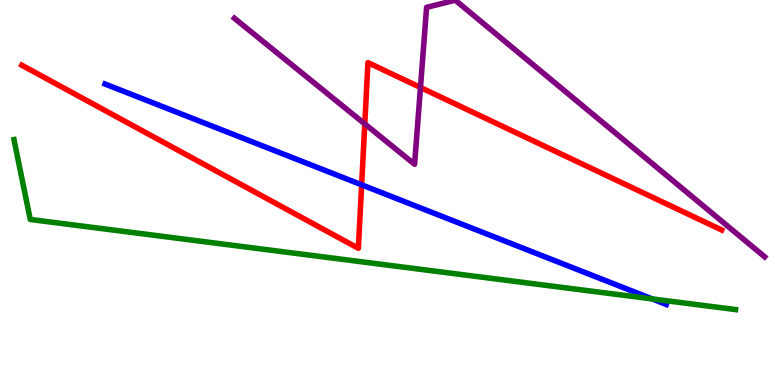[{'lines': ['blue', 'red'], 'intersections': [{'x': 4.67, 'y': 5.2}]}, {'lines': ['green', 'red'], 'intersections': []}, {'lines': ['purple', 'red'], 'intersections': [{'x': 4.71, 'y': 6.78}, {'x': 5.43, 'y': 7.73}]}, {'lines': ['blue', 'green'], 'intersections': [{'x': 8.42, 'y': 2.24}]}, {'lines': ['blue', 'purple'], 'intersections': []}, {'lines': ['green', 'purple'], 'intersections': []}]